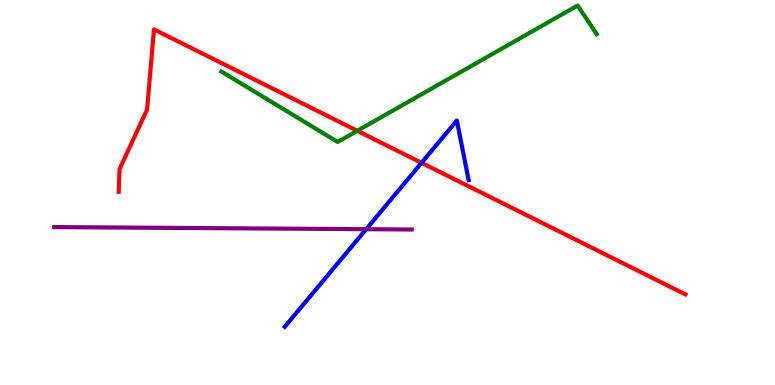[{'lines': ['blue', 'red'], 'intersections': [{'x': 5.44, 'y': 5.77}]}, {'lines': ['green', 'red'], 'intersections': [{'x': 4.61, 'y': 6.6}]}, {'lines': ['purple', 'red'], 'intersections': []}, {'lines': ['blue', 'green'], 'intersections': []}, {'lines': ['blue', 'purple'], 'intersections': [{'x': 4.73, 'y': 4.05}]}, {'lines': ['green', 'purple'], 'intersections': []}]